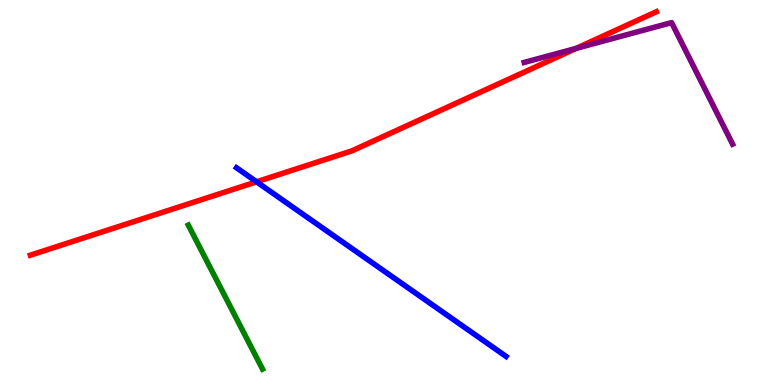[{'lines': ['blue', 'red'], 'intersections': [{'x': 3.31, 'y': 5.28}]}, {'lines': ['green', 'red'], 'intersections': []}, {'lines': ['purple', 'red'], 'intersections': [{'x': 7.43, 'y': 8.74}]}, {'lines': ['blue', 'green'], 'intersections': []}, {'lines': ['blue', 'purple'], 'intersections': []}, {'lines': ['green', 'purple'], 'intersections': []}]